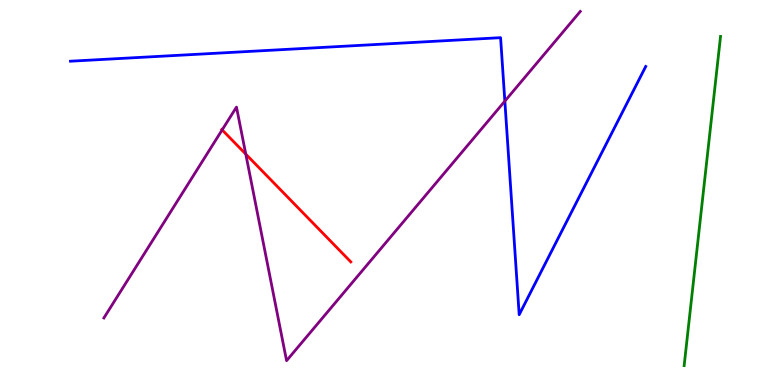[{'lines': ['blue', 'red'], 'intersections': []}, {'lines': ['green', 'red'], 'intersections': []}, {'lines': ['purple', 'red'], 'intersections': [{'x': 2.87, 'y': 6.63}, {'x': 3.17, 'y': 6.0}]}, {'lines': ['blue', 'green'], 'intersections': []}, {'lines': ['blue', 'purple'], 'intersections': [{'x': 6.51, 'y': 7.37}]}, {'lines': ['green', 'purple'], 'intersections': []}]